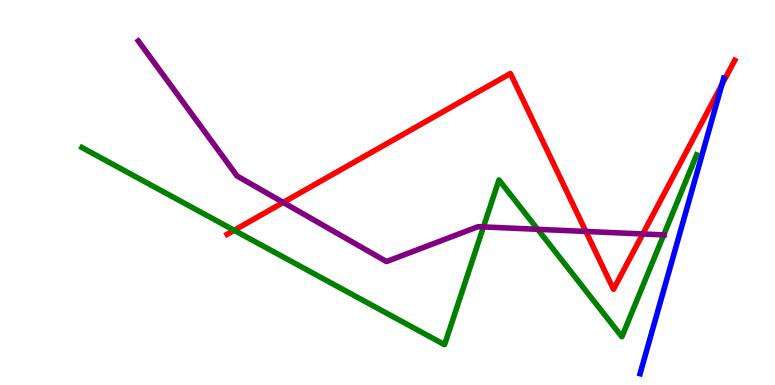[{'lines': ['blue', 'red'], 'intersections': [{'x': 9.32, 'y': 7.8}]}, {'lines': ['green', 'red'], 'intersections': [{'x': 3.02, 'y': 4.02}]}, {'lines': ['purple', 'red'], 'intersections': [{'x': 3.65, 'y': 4.74}, {'x': 7.56, 'y': 3.99}, {'x': 8.29, 'y': 3.92}]}, {'lines': ['blue', 'green'], 'intersections': []}, {'lines': ['blue', 'purple'], 'intersections': []}, {'lines': ['green', 'purple'], 'intersections': [{'x': 6.24, 'y': 4.11}, {'x': 6.94, 'y': 4.04}, {'x': 8.56, 'y': 3.9}]}]